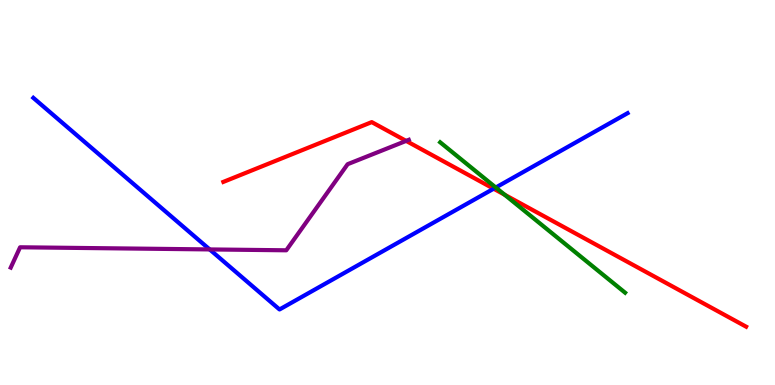[{'lines': ['blue', 'red'], 'intersections': [{'x': 6.37, 'y': 5.1}]}, {'lines': ['green', 'red'], 'intersections': [{'x': 6.51, 'y': 4.94}]}, {'lines': ['purple', 'red'], 'intersections': [{'x': 5.24, 'y': 6.34}]}, {'lines': ['blue', 'green'], 'intersections': [{'x': 6.4, 'y': 5.13}]}, {'lines': ['blue', 'purple'], 'intersections': [{'x': 2.71, 'y': 3.52}]}, {'lines': ['green', 'purple'], 'intersections': []}]